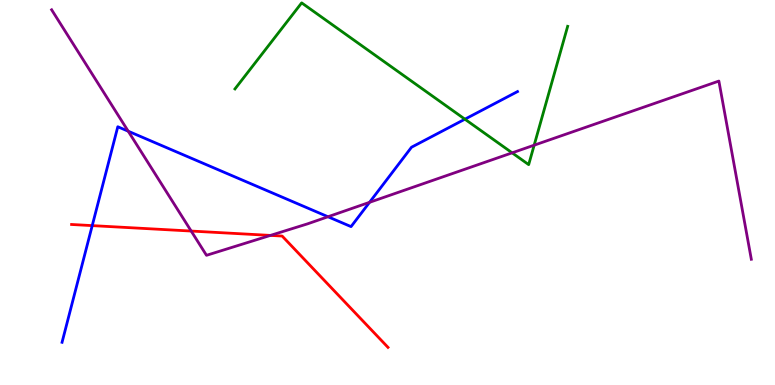[{'lines': ['blue', 'red'], 'intersections': [{'x': 1.19, 'y': 4.14}]}, {'lines': ['green', 'red'], 'intersections': []}, {'lines': ['purple', 'red'], 'intersections': [{'x': 2.47, 'y': 4.0}, {'x': 3.49, 'y': 3.89}]}, {'lines': ['blue', 'green'], 'intersections': [{'x': 6.0, 'y': 6.9}]}, {'lines': ['blue', 'purple'], 'intersections': [{'x': 1.65, 'y': 6.59}, {'x': 4.23, 'y': 4.37}, {'x': 4.77, 'y': 4.74}]}, {'lines': ['green', 'purple'], 'intersections': [{'x': 6.61, 'y': 6.03}, {'x': 6.89, 'y': 6.23}]}]